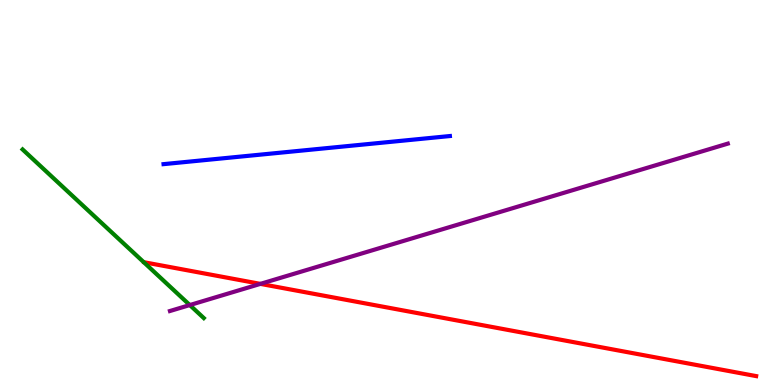[{'lines': ['blue', 'red'], 'intersections': []}, {'lines': ['green', 'red'], 'intersections': []}, {'lines': ['purple', 'red'], 'intersections': [{'x': 3.36, 'y': 2.63}]}, {'lines': ['blue', 'green'], 'intersections': []}, {'lines': ['blue', 'purple'], 'intersections': []}, {'lines': ['green', 'purple'], 'intersections': [{'x': 2.45, 'y': 2.08}]}]